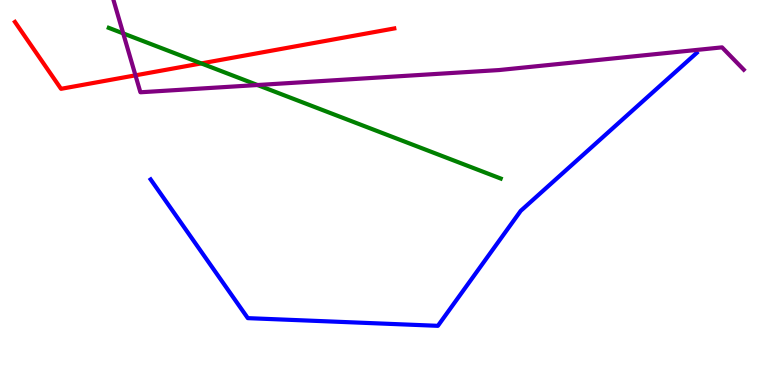[{'lines': ['blue', 'red'], 'intersections': []}, {'lines': ['green', 'red'], 'intersections': [{'x': 2.6, 'y': 8.35}]}, {'lines': ['purple', 'red'], 'intersections': [{'x': 1.75, 'y': 8.04}]}, {'lines': ['blue', 'green'], 'intersections': []}, {'lines': ['blue', 'purple'], 'intersections': []}, {'lines': ['green', 'purple'], 'intersections': [{'x': 1.59, 'y': 9.13}, {'x': 3.32, 'y': 7.79}]}]